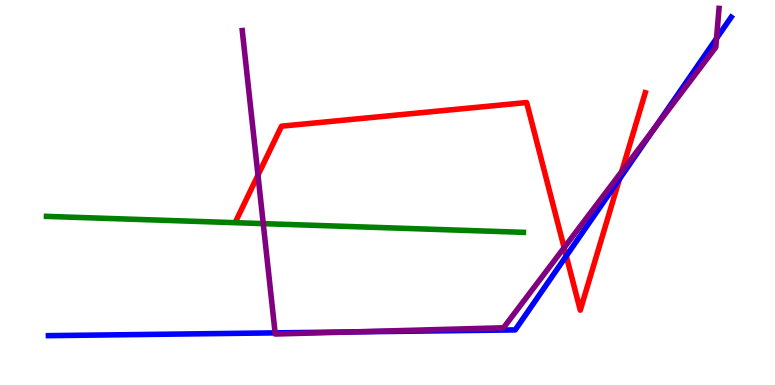[{'lines': ['blue', 'red'], 'intersections': [{'x': 7.31, 'y': 3.35}, {'x': 7.99, 'y': 5.35}]}, {'lines': ['green', 'red'], 'intersections': []}, {'lines': ['purple', 'red'], 'intersections': [{'x': 3.33, 'y': 5.45}, {'x': 7.28, 'y': 3.57}, {'x': 8.02, 'y': 5.54}]}, {'lines': ['blue', 'green'], 'intersections': []}, {'lines': ['blue', 'purple'], 'intersections': [{'x': 3.55, 'y': 1.35}, {'x': 4.54, 'y': 1.38}, {'x': 8.44, 'y': 6.67}, {'x': 9.25, 'y': 9.0}]}, {'lines': ['green', 'purple'], 'intersections': [{'x': 3.4, 'y': 4.19}]}]